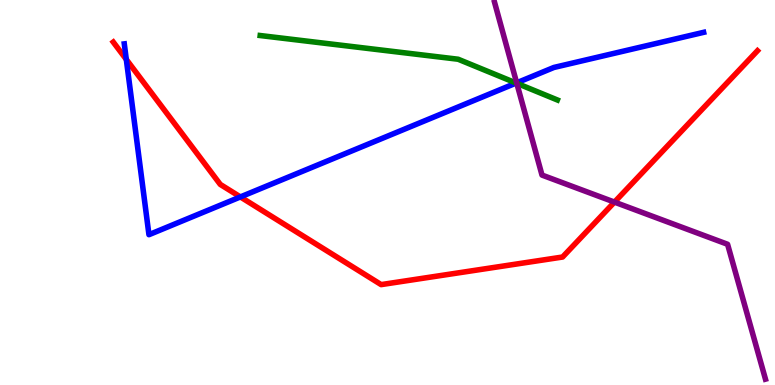[{'lines': ['blue', 'red'], 'intersections': [{'x': 1.63, 'y': 8.46}, {'x': 3.1, 'y': 4.88}]}, {'lines': ['green', 'red'], 'intersections': []}, {'lines': ['purple', 'red'], 'intersections': [{'x': 7.93, 'y': 4.75}]}, {'lines': ['blue', 'green'], 'intersections': [{'x': 6.66, 'y': 7.84}]}, {'lines': ['blue', 'purple'], 'intersections': [{'x': 6.67, 'y': 7.85}]}, {'lines': ['green', 'purple'], 'intersections': [{'x': 6.67, 'y': 7.84}]}]